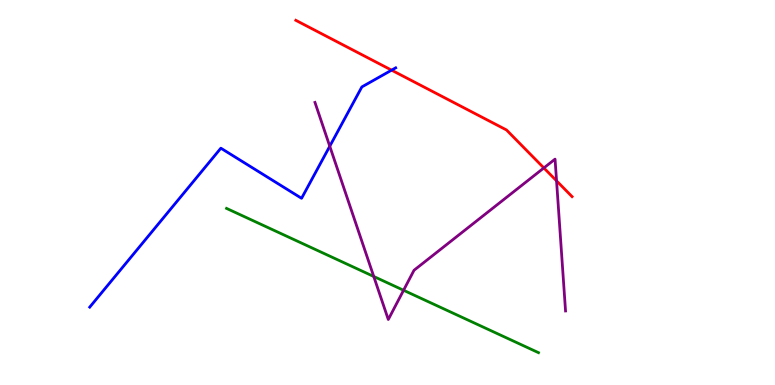[{'lines': ['blue', 'red'], 'intersections': [{'x': 5.05, 'y': 8.18}]}, {'lines': ['green', 'red'], 'intersections': []}, {'lines': ['purple', 'red'], 'intersections': [{'x': 7.02, 'y': 5.64}, {'x': 7.18, 'y': 5.3}]}, {'lines': ['blue', 'green'], 'intersections': []}, {'lines': ['blue', 'purple'], 'intersections': [{'x': 4.26, 'y': 6.2}]}, {'lines': ['green', 'purple'], 'intersections': [{'x': 4.82, 'y': 2.82}, {'x': 5.21, 'y': 2.46}]}]